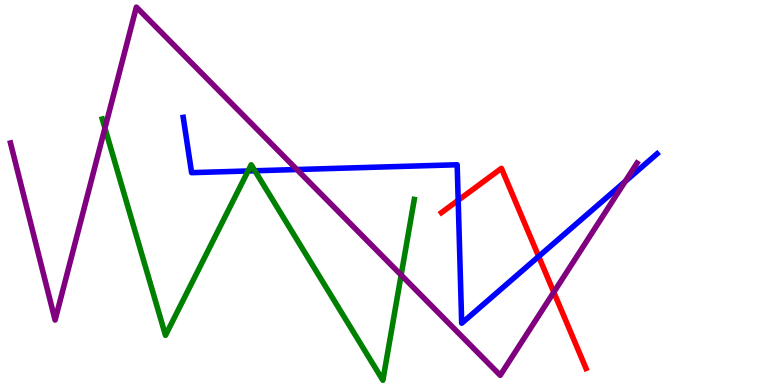[{'lines': ['blue', 'red'], 'intersections': [{'x': 5.91, 'y': 4.8}, {'x': 6.95, 'y': 3.34}]}, {'lines': ['green', 'red'], 'intersections': []}, {'lines': ['purple', 'red'], 'intersections': [{'x': 7.15, 'y': 2.41}]}, {'lines': ['blue', 'green'], 'intersections': [{'x': 3.2, 'y': 5.56}, {'x': 3.29, 'y': 5.56}]}, {'lines': ['blue', 'purple'], 'intersections': [{'x': 3.83, 'y': 5.6}, {'x': 8.07, 'y': 5.29}]}, {'lines': ['green', 'purple'], 'intersections': [{'x': 1.35, 'y': 6.67}, {'x': 5.18, 'y': 2.86}]}]